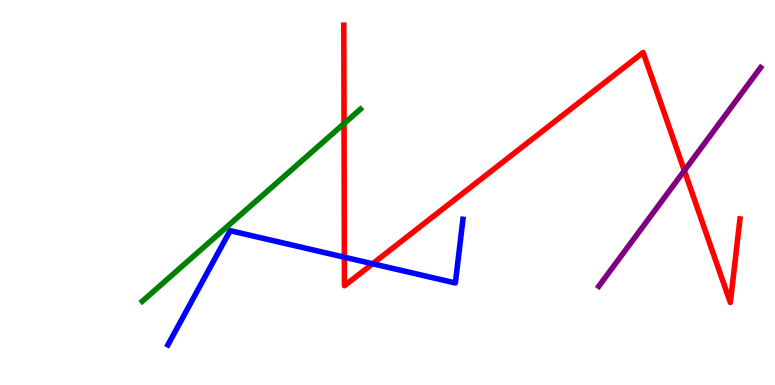[{'lines': ['blue', 'red'], 'intersections': [{'x': 4.44, 'y': 3.32}, {'x': 4.81, 'y': 3.15}]}, {'lines': ['green', 'red'], 'intersections': [{'x': 4.44, 'y': 6.79}]}, {'lines': ['purple', 'red'], 'intersections': [{'x': 8.83, 'y': 5.57}]}, {'lines': ['blue', 'green'], 'intersections': []}, {'lines': ['blue', 'purple'], 'intersections': []}, {'lines': ['green', 'purple'], 'intersections': []}]